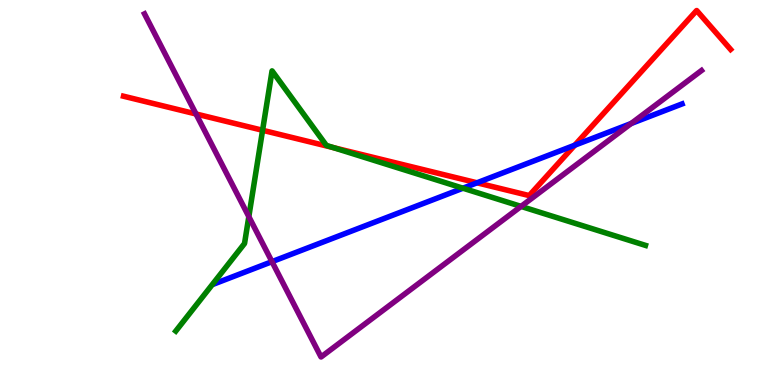[{'lines': ['blue', 'red'], 'intersections': [{'x': 6.15, 'y': 5.25}, {'x': 7.42, 'y': 6.23}]}, {'lines': ['green', 'red'], 'intersections': [{'x': 3.39, 'y': 6.62}, {'x': 4.3, 'y': 6.17}]}, {'lines': ['purple', 'red'], 'intersections': [{'x': 2.53, 'y': 7.04}]}, {'lines': ['blue', 'green'], 'intersections': [{'x': 5.97, 'y': 5.11}]}, {'lines': ['blue', 'purple'], 'intersections': [{'x': 3.51, 'y': 3.2}, {'x': 8.14, 'y': 6.79}]}, {'lines': ['green', 'purple'], 'intersections': [{'x': 3.21, 'y': 4.37}, {'x': 6.72, 'y': 4.64}]}]